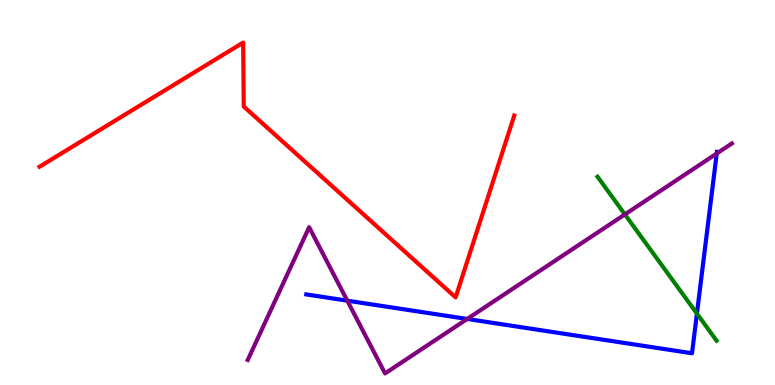[{'lines': ['blue', 'red'], 'intersections': []}, {'lines': ['green', 'red'], 'intersections': []}, {'lines': ['purple', 'red'], 'intersections': []}, {'lines': ['blue', 'green'], 'intersections': [{'x': 8.99, 'y': 1.85}]}, {'lines': ['blue', 'purple'], 'intersections': [{'x': 4.48, 'y': 2.19}, {'x': 6.03, 'y': 1.72}, {'x': 9.25, 'y': 6.01}]}, {'lines': ['green', 'purple'], 'intersections': [{'x': 8.06, 'y': 4.43}]}]